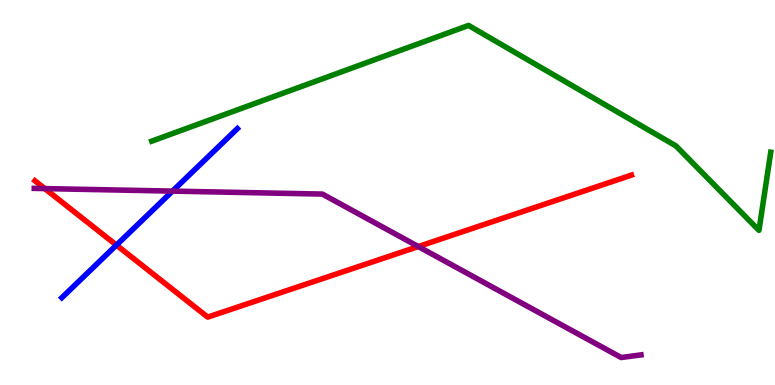[{'lines': ['blue', 'red'], 'intersections': [{'x': 1.5, 'y': 3.63}]}, {'lines': ['green', 'red'], 'intersections': []}, {'lines': ['purple', 'red'], 'intersections': [{'x': 0.578, 'y': 5.1}, {'x': 5.4, 'y': 3.6}]}, {'lines': ['blue', 'green'], 'intersections': []}, {'lines': ['blue', 'purple'], 'intersections': [{'x': 2.23, 'y': 5.04}]}, {'lines': ['green', 'purple'], 'intersections': []}]